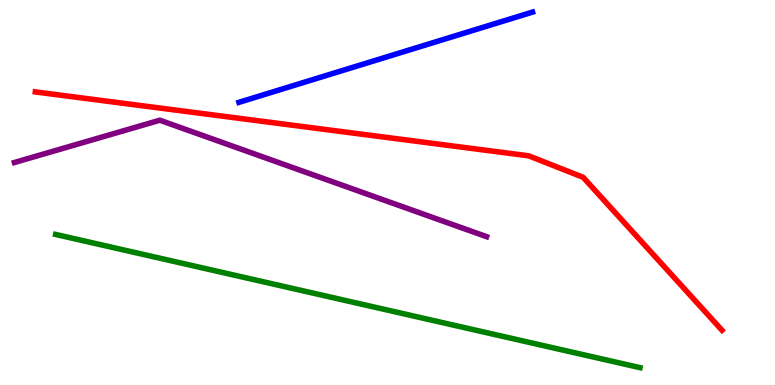[{'lines': ['blue', 'red'], 'intersections': []}, {'lines': ['green', 'red'], 'intersections': []}, {'lines': ['purple', 'red'], 'intersections': []}, {'lines': ['blue', 'green'], 'intersections': []}, {'lines': ['blue', 'purple'], 'intersections': []}, {'lines': ['green', 'purple'], 'intersections': []}]